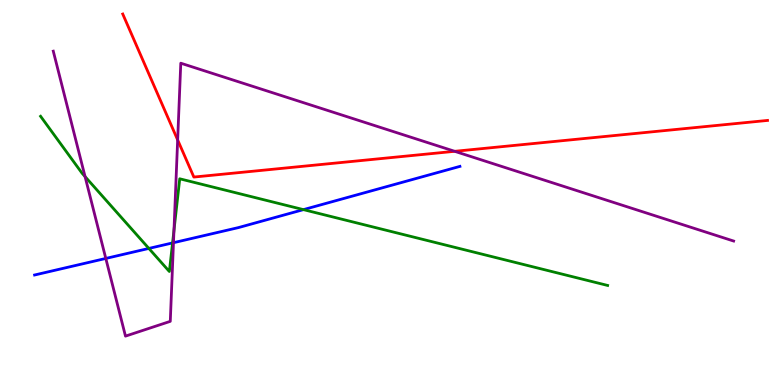[{'lines': ['blue', 'red'], 'intersections': []}, {'lines': ['green', 'red'], 'intersections': []}, {'lines': ['purple', 'red'], 'intersections': [{'x': 2.29, 'y': 6.37}, {'x': 5.87, 'y': 6.07}]}, {'lines': ['blue', 'green'], 'intersections': [{'x': 1.92, 'y': 3.55}, {'x': 2.23, 'y': 3.69}, {'x': 3.92, 'y': 4.56}]}, {'lines': ['blue', 'purple'], 'intersections': [{'x': 1.37, 'y': 3.29}, {'x': 2.24, 'y': 3.7}]}, {'lines': ['green', 'purple'], 'intersections': [{'x': 1.1, 'y': 5.41}, {'x': 2.24, 'y': 4.02}]}]